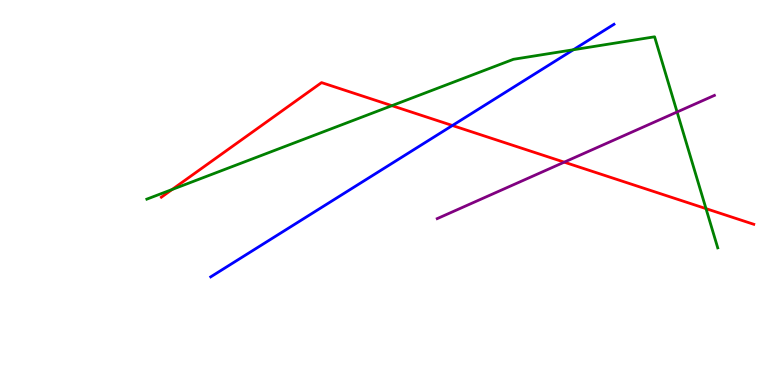[{'lines': ['blue', 'red'], 'intersections': [{'x': 5.84, 'y': 6.74}]}, {'lines': ['green', 'red'], 'intersections': [{'x': 2.22, 'y': 5.08}, {'x': 5.06, 'y': 7.26}, {'x': 9.11, 'y': 4.58}]}, {'lines': ['purple', 'red'], 'intersections': [{'x': 7.28, 'y': 5.79}]}, {'lines': ['blue', 'green'], 'intersections': [{'x': 7.4, 'y': 8.71}]}, {'lines': ['blue', 'purple'], 'intersections': []}, {'lines': ['green', 'purple'], 'intersections': [{'x': 8.74, 'y': 7.09}]}]